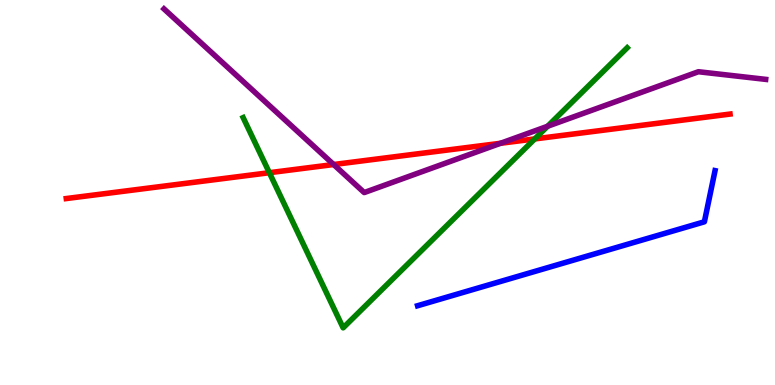[{'lines': ['blue', 'red'], 'intersections': []}, {'lines': ['green', 'red'], 'intersections': [{'x': 3.48, 'y': 5.51}, {'x': 6.9, 'y': 6.39}]}, {'lines': ['purple', 'red'], 'intersections': [{'x': 4.31, 'y': 5.73}, {'x': 6.46, 'y': 6.28}]}, {'lines': ['blue', 'green'], 'intersections': []}, {'lines': ['blue', 'purple'], 'intersections': []}, {'lines': ['green', 'purple'], 'intersections': [{'x': 7.07, 'y': 6.72}]}]